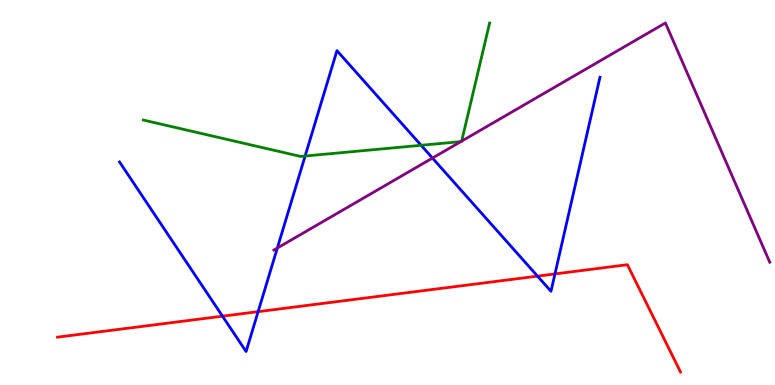[{'lines': ['blue', 'red'], 'intersections': [{'x': 2.87, 'y': 1.79}, {'x': 3.33, 'y': 1.91}, {'x': 6.94, 'y': 2.83}, {'x': 7.16, 'y': 2.89}]}, {'lines': ['green', 'red'], 'intersections': []}, {'lines': ['purple', 'red'], 'intersections': []}, {'lines': ['blue', 'green'], 'intersections': [{'x': 3.94, 'y': 5.95}, {'x': 5.43, 'y': 6.23}]}, {'lines': ['blue', 'purple'], 'intersections': [{'x': 3.58, 'y': 3.56}, {'x': 5.58, 'y': 5.89}]}, {'lines': ['green', 'purple'], 'intersections': [{'x': 5.95, 'y': 6.32}, {'x': 5.96, 'y': 6.33}]}]